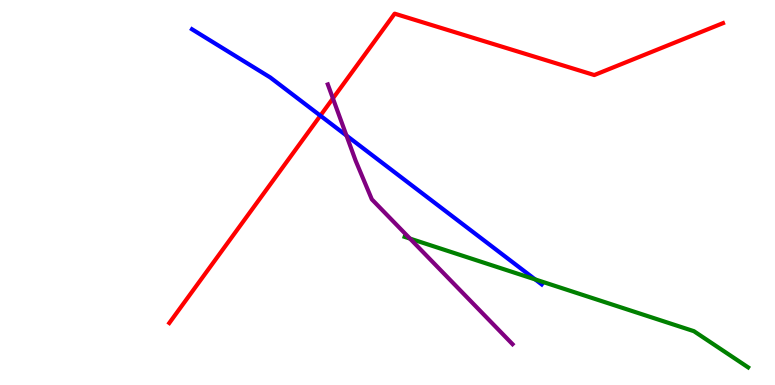[{'lines': ['blue', 'red'], 'intersections': [{'x': 4.13, 'y': 7.0}]}, {'lines': ['green', 'red'], 'intersections': []}, {'lines': ['purple', 'red'], 'intersections': [{'x': 4.3, 'y': 7.44}]}, {'lines': ['blue', 'green'], 'intersections': [{'x': 6.91, 'y': 2.74}]}, {'lines': ['blue', 'purple'], 'intersections': [{'x': 4.47, 'y': 6.48}]}, {'lines': ['green', 'purple'], 'intersections': [{'x': 5.29, 'y': 3.8}]}]